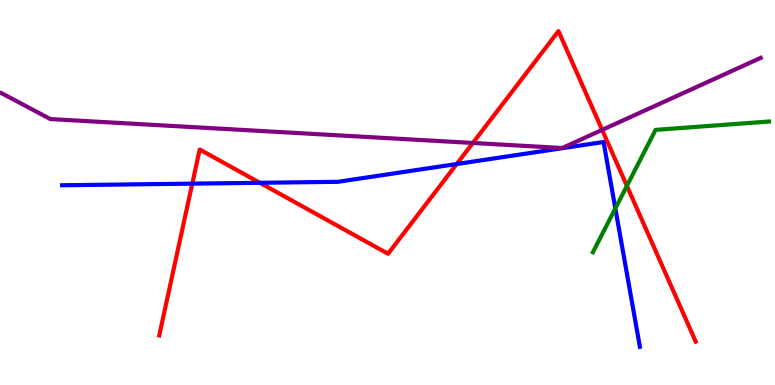[{'lines': ['blue', 'red'], 'intersections': [{'x': 2.48, 'y': 5.23}, {'x': 3.35, 'y': 5.25}, {'x': 5.89, 'y': 5.74}]}, {'lines': ['green', 'red'], 'intersections': [{'x': 8.09, 'y': 5.17}]}, {'lines': ['purple', 'red'], 'intersections': [{'x': 6.1, 'y': 6.29}, {'x': 7.77, 'y': 6.63}]}, {'lines': ['blue', 'green'], 'intersections': [{'x': 7.94, 'y': 4.59}]}, {'lines': ['blue', 'purple'], 'intersections': []}, {'lines': ['green', 'purple'], 'intersections': []}]